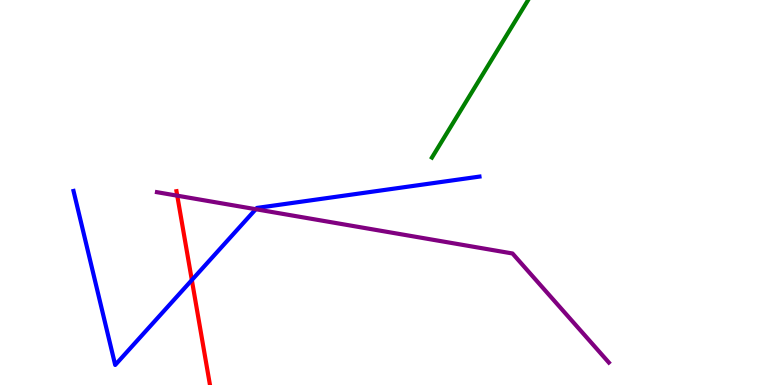[{'lines': ['blue', 'red'], 'intersections': [{'x': 2.48, 'y': 2.73}]}, {'lines': ['green', 'red'], 'intersections': []}, {'lines': ['purple', 'red'], 'intersections': [{'x': 2.29, 'y': 4.92}]}, {'lines': ['blue', 'green'], 'intersections': []}, {'lines': ['blue', 'purple'], 'intersections': [{'x': 3.3, 'y': 4.57}]}, {'lines': ['green', 'purple'], 'intersections': []}]